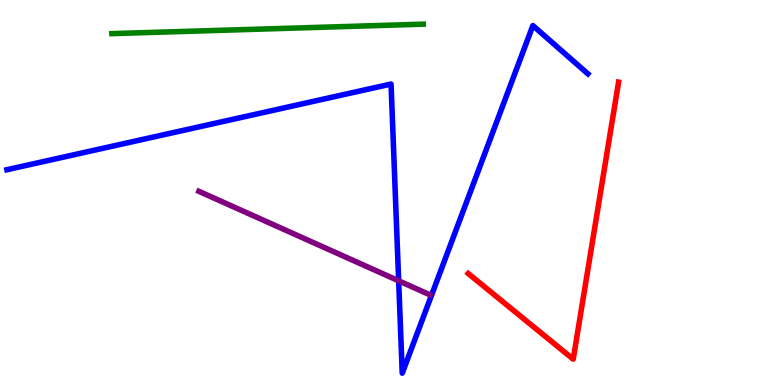[{'lines': ['blue', 'red'], 'intersections': []}, {'lines': ['green', 'red'], 'intersections': []}, {'lines': ['purple', 'red'], 'intersections': []}, {'lines': ['blue', 'green'], 'intersections': []}, {'lines': ['blue', 'purple'], 'intersections': [{'x': 5.14, 'y': 2.71}]}, {'lines': ['green', 'purple'], 'intersections': []}]